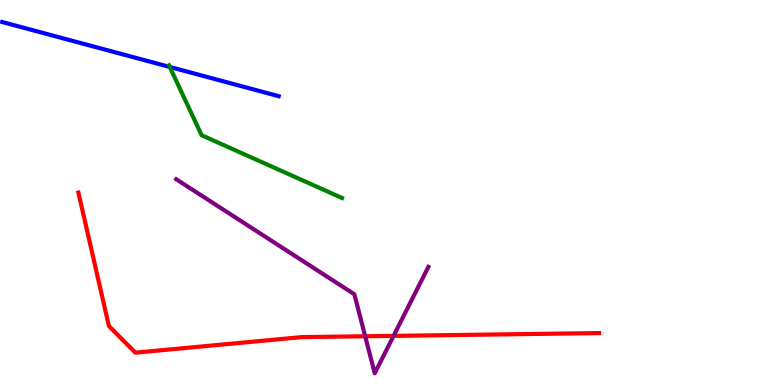[{'lines': ['blue', 'red'], 'intersections': []}, {'lines': ['green', 'red'], 'intersections': []}, {'lines': ['purple', 'red'], 'intersections': [{'x': 4.71, 'y': 1.27}, {'x': 5.08, 'y': 1.28}]}, {'lines': ['blue', 'green'], 'intersections': [{'x': 2.19, 'y': 8.26}]}, {'lines': ['blue', 'purple'], 'intersections': []}, {'lines': ['green', 'purple'], 'intersections': []}]